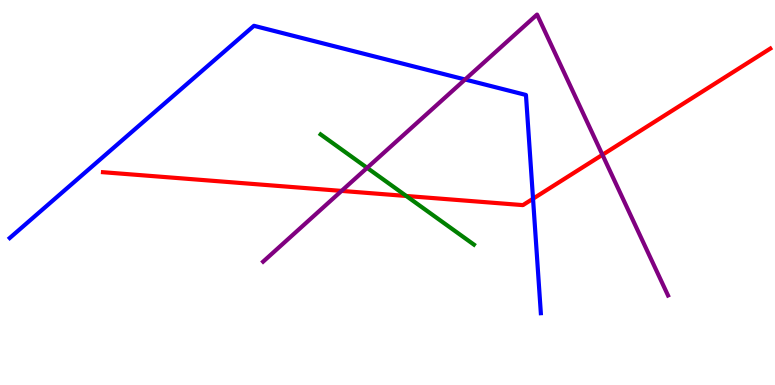[{'lines': ['blue', 'red'], 'intersections': [{'x': 6.88, 'y': 4.84}]}, {'lines': ['green', 'red'], 'intersections': [{'x': 5.24, 'y': 4.91}]}, {'lines': ['purple', 'red'], 'intersections': [{'x': 4.41, 'y': 5.04}, {'x': 7.77, 'y': 5.98}]}, {'lines': ['blue', 'green'], 'intersections': []}, {'lines': ['blue', 'purple'], 'intersections': [{'x': 6.0, 'y': 7.94}]}, {'lines': ['green', 'purple'], 'intersections': [{'x': 4.74, 'y': 5.64}]}]